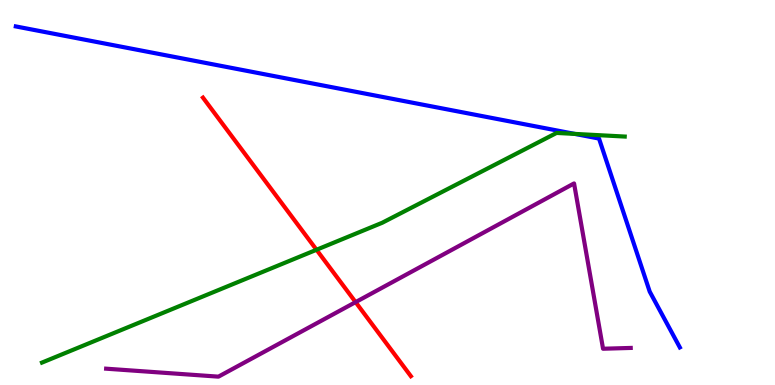[{'lines': ['blue', 'red'], 'intersections': []}, {'lines': ['green', 'red'], 'intersections': [{'x': 4.08, 'y': 3.51}]}, {'lines': ['purple', 'red'], 'intersections': [{'x': 4.59, 'y': 2.15}]}, {'lines': ['blue', 'green'], 'intersections': [{'x': 7.42, 'y': 6.52}]}, {'lines': ['blue', 'purple'], 'intersections': []}, {'lines': ['green', 'purple'], 'intersections': []}]